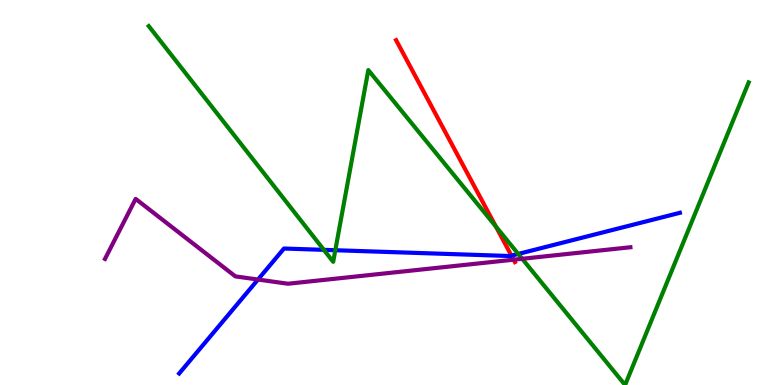[{'lines': ['blue', 'red'], 'intersections': [{'x': 6.6, 'y': 3.36}]}, {'lines': ['green', 'red'], 'intersections': [{'x': 6.4, 'y': 4.12}]}, {'lines': ['purple', 'red'], 'intersections': [{'x': 6.63, 'y': 3.25}]}, {'lines': ['blue', 'green'], 'intersections': [{'x': 4.18, 'y': 3.51}, {'x': 4.33, 'y': 3.5}, {'x': 6.69, 'y': 3.4}]}, {'lines': ['blue', 'purple'], 'intersections': [{'x': 3.33, 'y': 2.74}]}, {'lines': ['green', 'purple'], 'intersections': [{'x': 6.74, 'y': 3.28}]}]